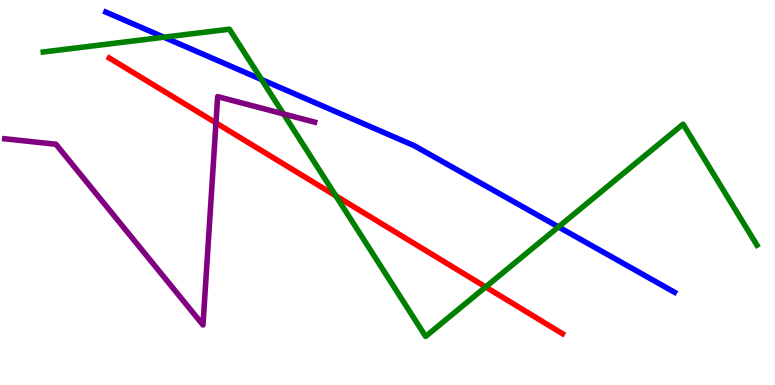[{'lines': ['blue', 'red'], 'intersections': []}, {'lines': ['green', 'red'], 'intersections': [{'x': 4.33, 'y': 4.91}, {'x': 6.27, 'y': 2.55}]}, {'lines': ['purple', 'red'], 'intersections': [{'x': 2.79, 'y': 6.81}]}, {'lines': ['blue', 'green'], 'intersections': [{'x': 2.11, 'y': 9.03}, {'x': 3.37, 'y': 7.93}, {'x': 7.21, 'y': 4.11}]}, {'lines': ['blue', 'purple'], 'intersections': []}, {'lines': ['green', 'purple'], 'intersections': [{'x': 3.66, 'y': 7.04}]}]